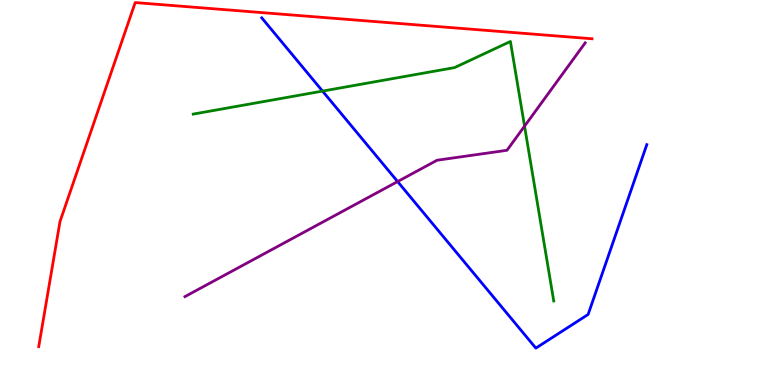[{'lines': ['blue', 'red'], 'intersections': []}, {'lines': ['green', 'red'], 'intersections': []}, {'lines': ['purple', 'red'], 'intersections': []}, {'lines': ['blue', 'green'], 'intersections': [{'x': 4.16, 'y': 7.63}]}, {'lines': ['blue', 'purple'], 'intersections': [{'x': 5.13, 'y': 5.28}]}, {'lines': ['green', 'purple'], 'intersections': [{'x': 6.77, 'y': 6.72}]}]